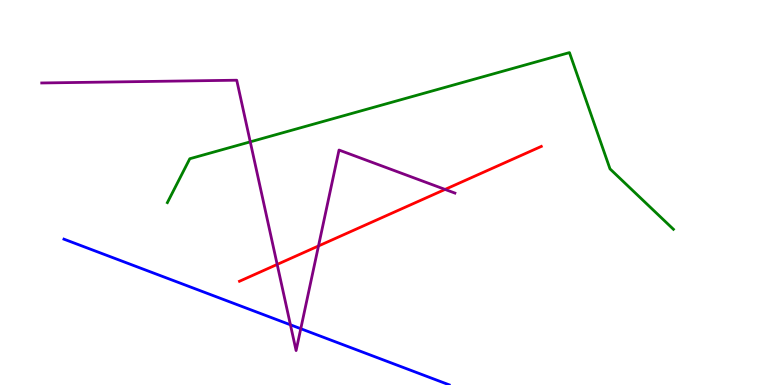[{'lines': ['blue', 'red'], 'intersections': []}, {'lines': ['green', 'red'], 'intersections': []}, {'lines': ['purple', 'red'], 'intersections': [{'x': 3.58, 'y': 3.13}, {'x': 4.11, 'y': 3.61}, {'x': 5.74, 'y': 5.08}]}, {'lines': ['blue', 'green'], 'intersections': []}, {'lines': ['blue', 'purple'], 'intersections': [{'x': 3.75, 'y': 1.56}, {'x': 3.88, 'y': 1.46}]}, {'lines': ['green', 'purple'], 'intersections': [{'x': 3.23, 'y': 6.32}]}]